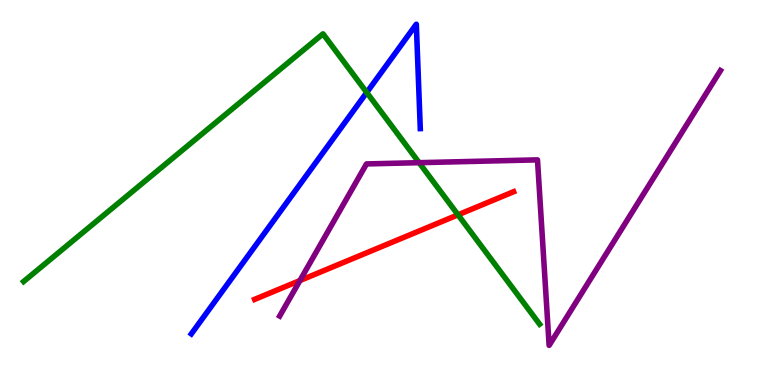[{'lines': ['blue', 'red'], 'intersections': []}, {'lines': ['green', 'red'], 'intersections': [{'x': 5.91, 'y': 4.42}]}, {'lines': ['purple', 'red'], 'intersections': [{'x': 3.87, 'y': 2.71}]}, {'lines': ['blue', 'green'], 'intersections': [{'x': 4.73, 'y': 7.6}]}, {'lines': ['blue', 'purple'], 'intersections': []}, {'lines': ['green', 'purple'], 'intersections': [{'x': 5.41, 'y': 5.77}]}]